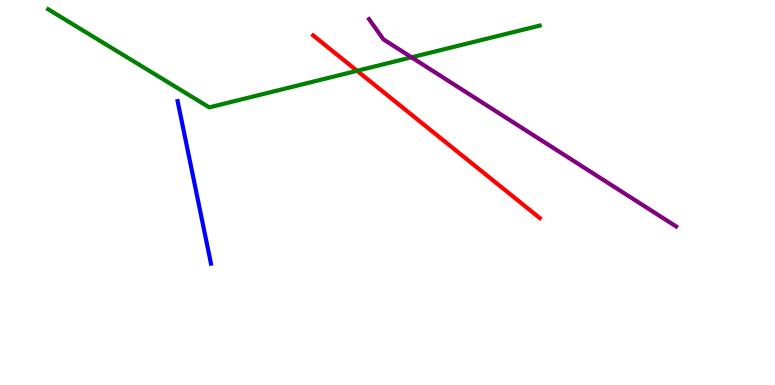[{'lines': ['blue', 'red'], 'intersections': []}, {'lines': ['green', 'red'], 'intersections': [{'x': 4.61, 'y': 8.16}]}, {'lines': ['purple', 'red'], 'intersections': []}, {'lines': ['blue', 'green'], 'intersections': []}, {'lines': ['blue', 'purple'], 'intersections': []}, {'lines': ['green', 'purple'], 'intersections': [{'x': 5.31, 'y': 8.51}]}]